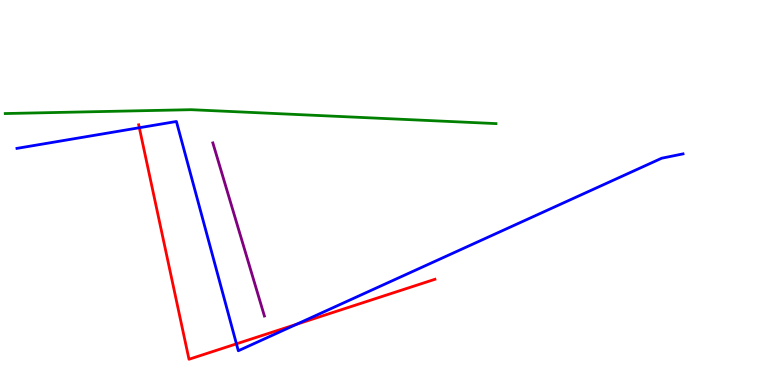[{'lines': ['blue', 'red'], 'intersections': [{'x': 1.8, 'y': 6.68}, {'x': 3.05, 'y': 1.07}, {'x': 3.83, 'y': 1.58}]}, {'lines': ['green', 'red'], 'intersections': []}, {'lines': ['purple', 'red'], 'intersections': []}, {'lines': ['blue', 'green'], 'intersections': []}, {'lines': ['blue', 'purple'], 'intersections': []}, {'lines': ['green', 'purple'], 'intersections': []}]